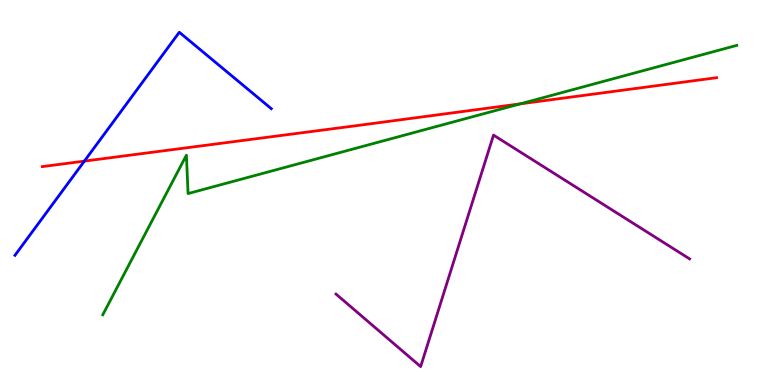[{'lines': ['blue', 'red'], 'intersections': [{'x': 1.09, 'y': 5.82}]}, {'lines': ['green', 'red'], 'intersections': [{'x': 6.71, 'y': 7.3}]}, {'lines': ['purple', 'red'], 'intersections': []}, {'lines': ['blue', 'green'], 'intersections': []}, {'lines': ['blue', 'purple'], 'intersections': []}, {'lines': ['green', 'purple'], 'intersections': []}]